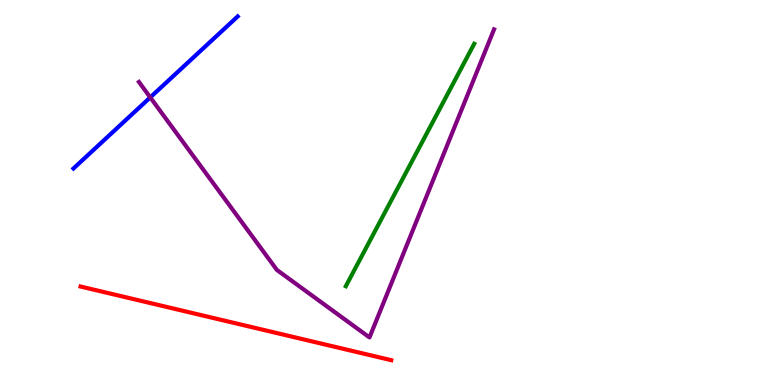[{'lines': ['blue', 'red'], 'intersections': []}, {'lines': ['green', 'red'], 'intersections': []}, {'lines': ['purple', 'red'], 'intersections': []}, {'lines': ['blue', 'green'], 'intersections': []}, {'lines': ['blue', 'purple'], 'intersections': [{'x': 1.94, 'y': 7.47}]}, {'lines': ['green', 'purple'], 'intersections': []}]